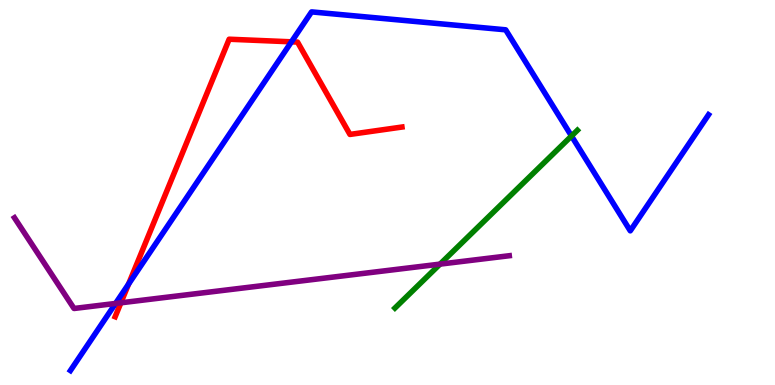[{'lines': ['blue', 'red'], 'intersections': [{'x': 1.66, 'y': 2.62}, {'x': 3.76, 'y': 8.91}]}, {'lines': ['green', 'red'], 'intersections': []}, {'lines': ['purple', 'red'], 'intersections': [{'x': 1.56, 'y': 2.13}]}, {'lines': ['blue', 'green'], 'intersections': [{'x': 7.37, 'y': 6.47}]}, {'lines': ['blue', 'purple'], 'intersections': [{'x': 1.49, 'y': 2.12}]}, {'lines': ['green', 'purple'], 'intersections': [{'x': 5.68, 'y': 3.14}]}]